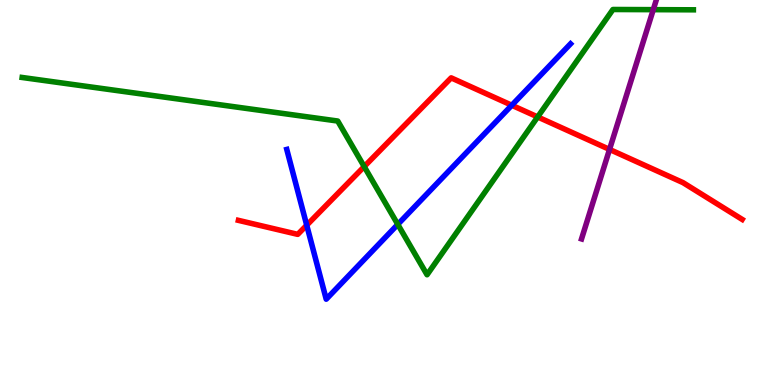[{'lines': ['blue', 'red'], 'intersections': [{'x': 3.96, 'y': 4.15}, {'x': 6.6, 'y': 7.27}]}, {'lines': ['green', 'red'], 'intersections': [{'x': 4.7, 'y': 5.67}, {'x': 6.94, 'y': 6.96}]}, {'lines': ['purple', 'red'], 'intersections': [{'x': 7.87, 'y': 6.12}]}, {'lines': ['blue', 'green'], 'intersections': [{'x': 5.13, 'y': 4.17}]}, {'lines': ['blue', 'purple'], 'intersections': []}, {'lines': ['green', 'purple'], 'intersections': [{'x': 8.43, 'y': 9.75}]}]